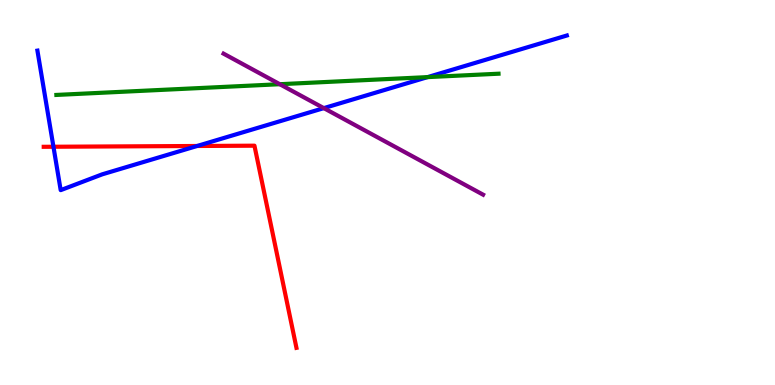[{'lines': ['blue', 'red'], 'intersections': [{'x': 0.69, 'y': 6.19}, {'x': 2.54, 'y': 6.21}]}, {'lines': ['green', 'red'], 'intersections': []}, {'lines': ['purple', 'red'], 'intersections': []}, {'lines': ['blue', 'green'], 'intersections': [{'x': 5.52, 'y': 8.0}]}, {'lines': ['blue', 'purple'], 'intersections': [{'x': 4.18, 'y': 7.19}]}, {'lines': ['green', 'purple'], 'intersections': [{'x': 3.61, 'y': 7.81}]}]